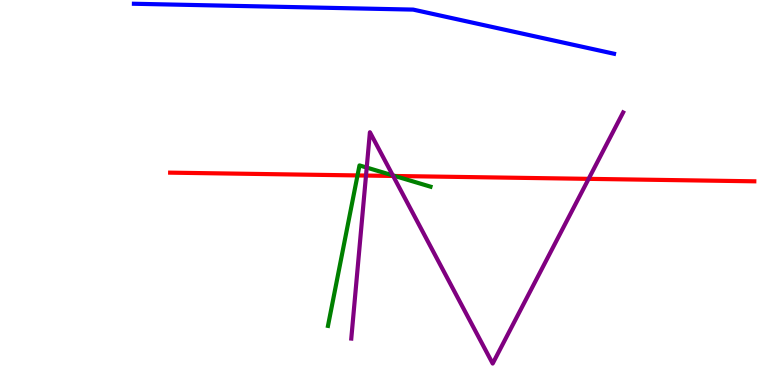[{'lines': ['blue', 'red'], 'intersections': []}, {'lines': ['green', 'red'], 'intersections': [{'x': 4.61, 'y': 5.44}, {'x': 5.09, 'y': 5.43}]}, {'lines': ['purple', 'red'], 'intersections': [{'x': 4.72, 'y': 5.44}, {'x': 5.07, 'y': 5.43}, {'x': 7.6, 'y': 5.35}]}, {'lines': ['blue', 'green'], 'intersections': []}, {'lines': ['blue', 'purple'], 'intersections': []}, {'lines': ['green', 'purple'], 'intersections': [{'x': 4.73, 'y': 5.65}, {'x': 5.07, 'y': 5.44}]}]